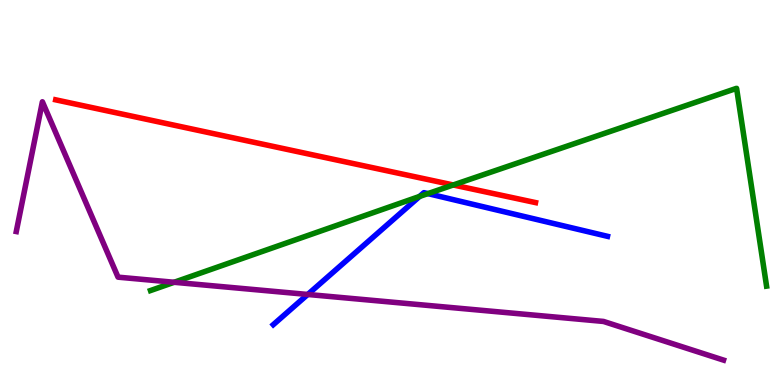[{'lines': ['blue', 'red'], 'intersections': []}, {'lines': ['green', 'red'], 'intersections': [{'x': 5.85, 'y': 5.2}]}, {'lines': ['purple', 'red'], 'intersections': []}, {'lines': ['blue', 'green'], 'intersections': [{'x': 5.41, 'y': 4.9}, {'x': 5.52, 'y': 4.97}]}, {'lines': ['blue', 'purple'], 'intersections': [{'x': 3.97, 'y': 2.35}]}, {'lines': ['green', 'purple'], 'intersections': [{'x': 2.25, 'y': 2.67}]}]